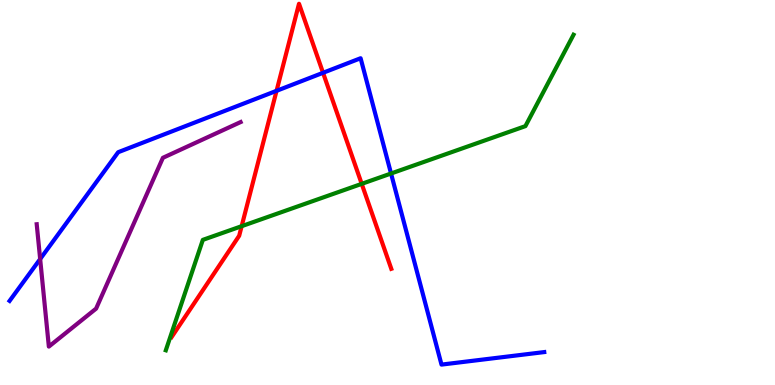[{'lines': ['blue', 'red'], 'intersections': [{'x': 3.57, 'y': 7.64}, {'x': 4.17, 'y': 8.11}]}, {'lines': ['green', 'red'], 'intersections': [{'x': 3.12, 'y': 4.13}, {'x': 4.67, 'y': 5.22}]}, {'lines': ['purple', 'red'], 'intersections': []}, {'lines': ['blue', 'green'], 'intersections': [{'x': 5.05, 'y': 5.49}]}, {'lines': ['blue', 'purple'], 'intersections': [{'x': 0.518, 'y': 3.27}]}, {'lines': ['green', 'purple'], 'intersections': []}]